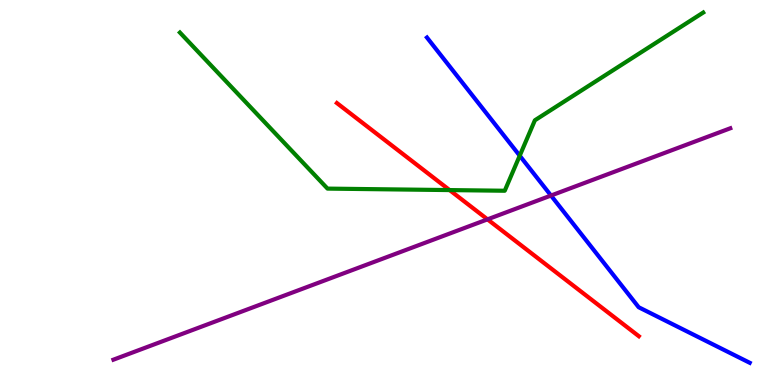[{'lines': ['blue', 'red'], 'intersections': []}, {'lines': ['green', 'red'], 'intersections': [{'x': 5.8, 'y': 5.06}]}, {'lines': ['purple', 'red'], 'intersections': [{'x': 6.29, 'y': 4.3}]}, {'lines': ['blue', 'green'], 'intersections': [{'x': 6.71, 'y': 5.96}]}, {'lines': ['blue', 'purple'], 'intersections': [{'x': 7.11, 'y': 4.92}]}, {'lines': ['green', 'purple'], 'intersections': []}]